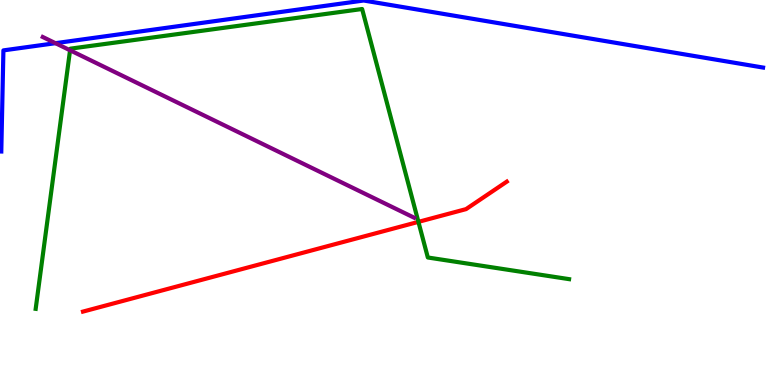[{'lines': ['blue', 'red'], 'intersections': []}, {'lines': ['green', 'red'], 'intersections': [{'x': 5.4, 'y': 4.24}]}, {'lines': ['purple', 'red'], 'intersections': []}, {'lines': ['blue', 'green'], 'intersections': []}, {'lines': ['blue', 'purple'], 'intersections': [{'x': 0.716, 'y': 8.88}]}, {'lines': ['green', 'purple'], 'intersections': [{'x': 0.904, 'y': 8.69}]}]